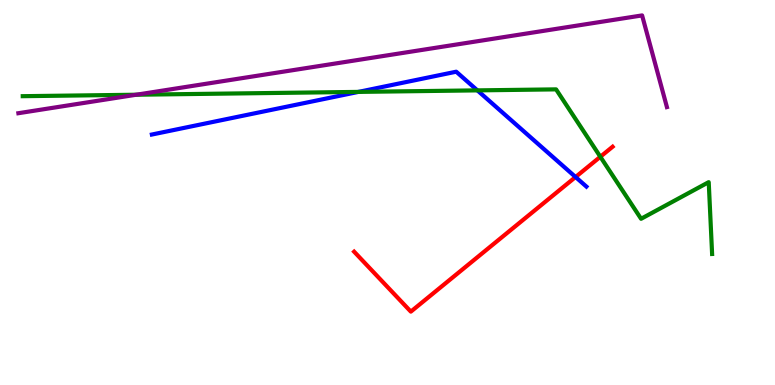[{'lines': ['blue', 'red'], 'intersections': [{'x': 7.43, 'y': 5.4}]}, {'lines': ['green', 'red'], 'intersections': [{'x': 7.75, 'y': 5.93}]}, {'lines': ['purple', 'red'], 'intersections': []}, {'lines': ['blue', 'green'], 'intersections': [{'x': 4.63, 'y': 7.61}, {'x': 6.16, 'y': 7.65}]}, {'lines': ['blue', 'purple'], 'intersections': []}, {'lines': ['green', 'purple'], 'intersections': [{'x': 1.76, 'y': 7.54}]}]